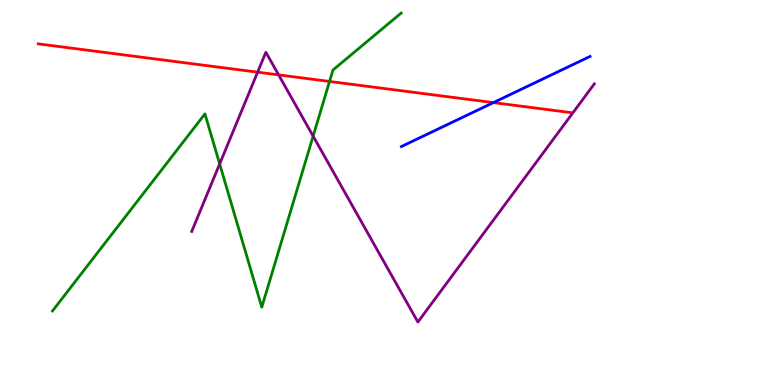[{'lines': ['blue', 'red'], 'intersections': [{'x': 6.37, 'y': 7.33}]}, {'lines': ['green', 'red'], 'intersections': [{'x': 4.25, 'y': 7.88}]}, {'lines': ['purple', 'red'], 'intersections': [{'x': 3.32, 'y': 8.13}, {'x': 3.6, 'y': 8.05}]}, {'lines': ['blue', 'green'], 'intersections': []}, {'lines': ['blue', 'purple'], 'intersections': []}, {'lines': ['green', 'purple'], 'intersections': [{'x': 2.83, 'y': 5.74}, {'x': 4.04, 'y': 6.46}]}]